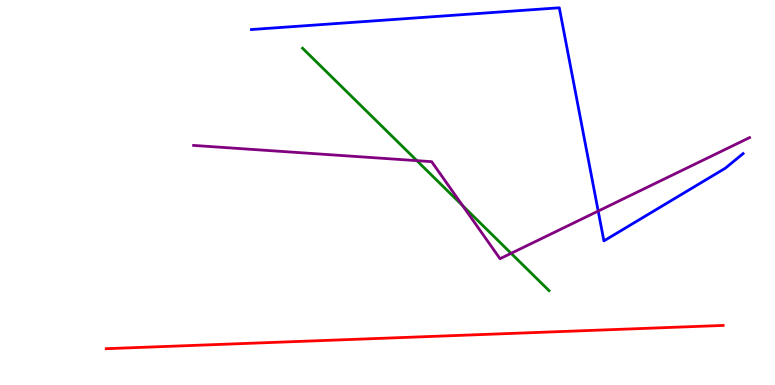[{'lines': ['blue', 'red'], 'intersections': []}, {'lines': ['green', 'red'], 'intersections': []}, {'lines': ['purple', 'red'], 'intersections': []}, {'lines': ['blue', 'green'], 'intersections': []}, {'lines': ['blue', 'purple'], 'intersections': [{'x': 7.72, 'y': 4.52}]}, {'lines': ['green', 'purple'], 'intersections': [{'x': 5.38, 'y': 5.83}, {'x': 5.97, 'y': 4.66}, {'x': 6.59, 'y': 3.42}]}]